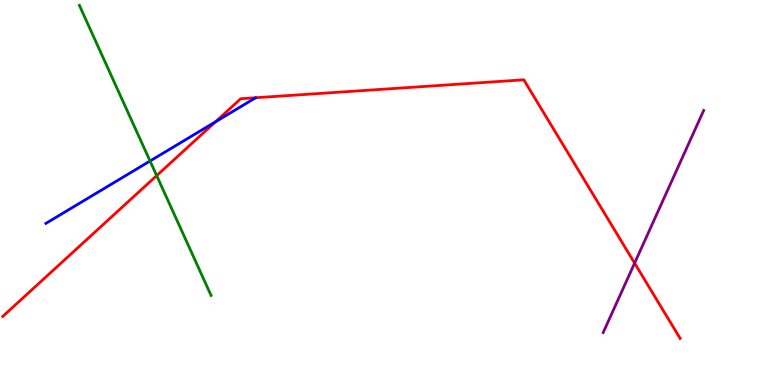[{'lines': ['blue', 'red'], 'intersections': [{'x': 2.78, 'y': 6.84}]}, {'lines': ['green', 'red'], 'intersections': [{'x': 2.02, 'y': 5.44}]}, {'lines': ['purple', 'red'], 'intersections': [{'x': 8.19, 'y': 3.17}]}, {'lines': ['blue', 'green'], 'intersections': [{'x': 1.94, 'y': 5.82}]}, {'lines': ['blue', 'purple'], 'intersections': []}, {'lines': ['green', 'purple'], 'intersections': []}]